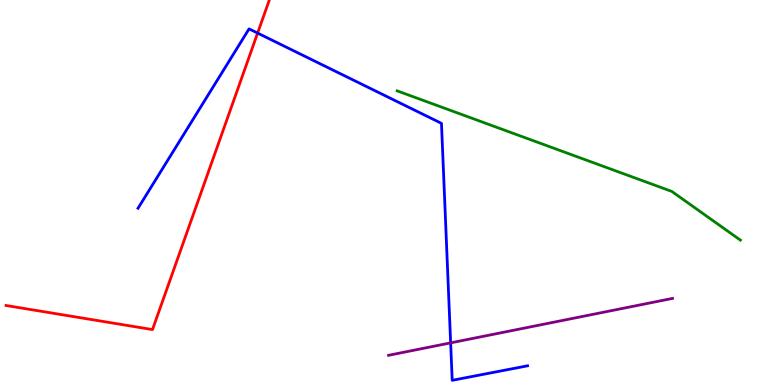[{'lines': ['blue', 'red'], 'intersections': [{'x': 3.32, 'y': 9.14}]}, {'lines': ['green', 'red'], 'intersections': []}, {'lines': ['purple', 'red'], 'intersections': []}, {'lines': ['blue', 'green'], 'intersections': []}, {'lines': ['blue', 'purple'], 'intersections': [{'x': 5.81, 'y': 1.09}]}, {'lines': ['green', 'purple'], 'intersections': []}]